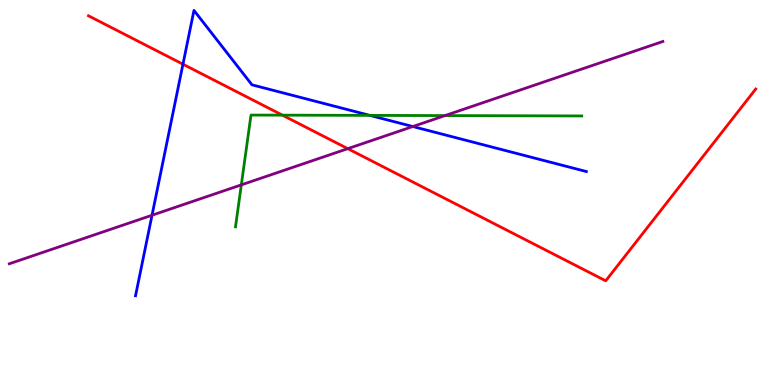[{'lines': ['blue', 'red'], 'intersections': [{'x': 2.36, 'y': 8.33}]}, {'lines': ['green', 'red'], 'intersections': [{'x': 3.64, 'y': 7.01}]}, {'lines': ['purple', 'red'], 'intersections': [{'x': 4.49, 'y': 6.14}]}, {'lines': ['blue', 'green'], 'intersections': [{'x': 4.77, 'y': 7.0}]}, {'lines': ['blue', 'purple'], 'intersections': [{'x': 1.96, 'y': 4.41}, {'x': 5.33, 'y': 6.71}]}, {'lines': ['green', 'purple'], 'intersections': [{'x': 3.11, 'y': 5.2}, {'x': 5.74, 'y': 7.0}]}]